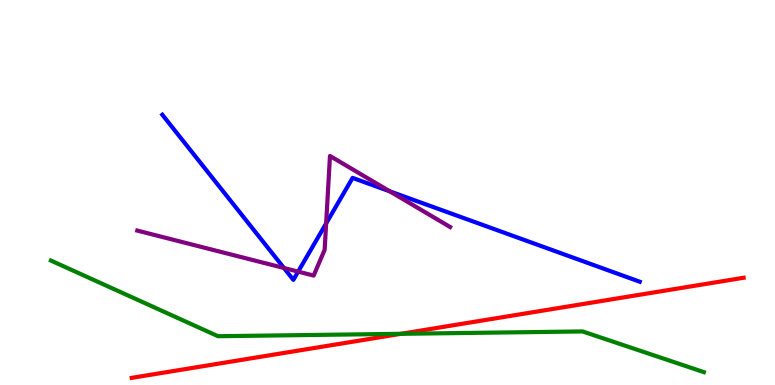[{'lines': ['blue', 'red'], 'intersections': []}, {'lines': ['green', 'red'], 'intersections': [{'x': 5.17, 'y': 1.33}]}, {'lines': ['purple', 'red'], 'intersections': []}, {'lines': ['blue', 'green'], 'intersections': []}, {'lines': ['blue', 'purple'], 'intersections': [{'x': 3.66, 'y': 3.04}, {'x': 3.85, 'y': 2.94}, {'x': 4.21, 'y': 4.2}, {'x': 5.03, 'y': 5.03}]}, {'lines': ['green', 'purple'], 'intersections': []}]